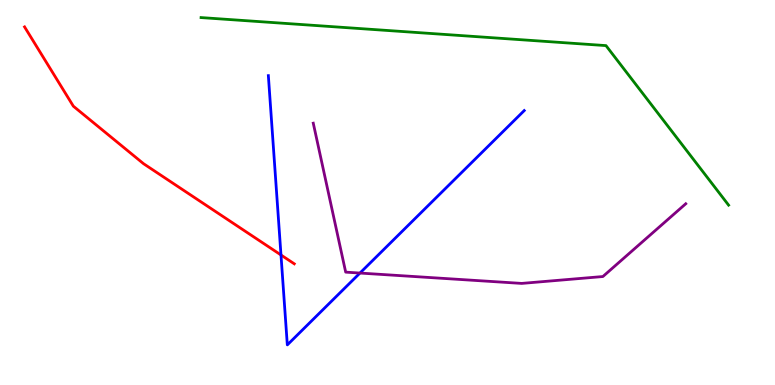[{'lines': ['blue', 'red'], 'intersections': [{'x': 3.63, 'y': 3.38}]}, {'lines': ['green', 'red'], 'intersections': []}, {'lines': ['purple', 'red'], 'intersections': []}, {'lines': ['blue', 'green'], 'intersections': []}, {'lines': ['blue', 'purple'], 'intersections': [{'x': 4.64, 'y': 2.91}]}, {'lines': ['green', 'purple'], 'intersections': []}]